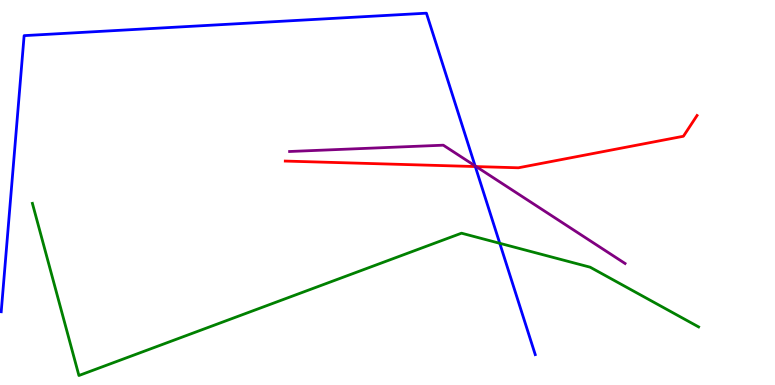[{'lines': ['blue', 'red'], 'intersections': [{'x': 6.13, 'y': 5.67}]}, {'lines': ['green', 'red'], 'intersections': []}, {'lines': ['purple', 'red'], 'intersections': [{'x': 6.14, 'y': 5.67}]}, {'lines': ['blue', 'green'], 'intersections': [{'x': 6.45, 'y': 3.68}]}, {'lines': ['blue', 'purple'], 'intersections': [{'x': 6.13, 'y': 5.69}]}, {'lines': ['green', 'purple'], 'intersections': []}]